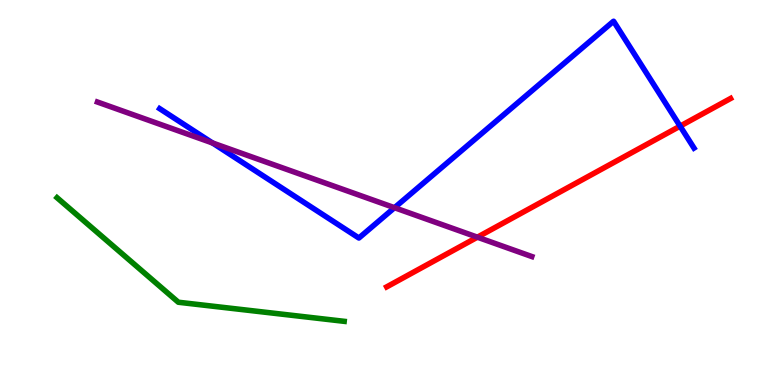[{'lines': ['blue', 'red'], 'intersections': [{'x': 8.78, 'y': 6.72}]}, {'lines': ['green', 'red'], 'intersections': []}, {'lines': ['purple', 'red'], 'intersections': [{'x': 6.16, 'y': 3.84}]}, {'lines': ['blue', 'green'], 'intersections': []}, {'lines': ['blue', 'purple'], 'intersections': [{'x': 2.74, 'y': 6.29}, {'x': 5.09, 'y': 4.61}]}, {'lines': ['green', 'purple'], 'intersections': []}]